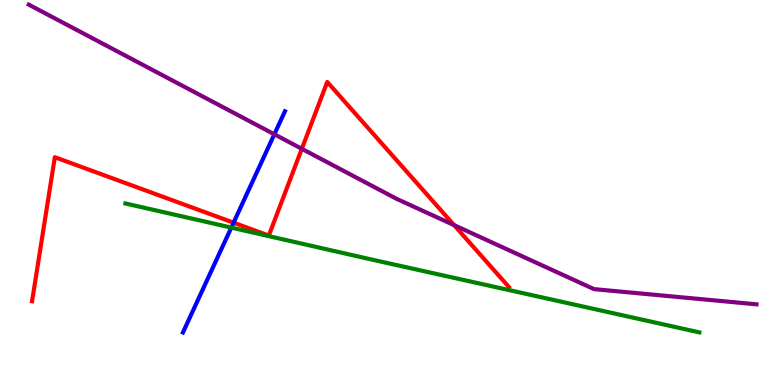[{'lines': ['blue', 'red'], 'intersections': [{'x': 3.01, 'y': 4.22}]}, {'lines': ['green', 'red'], 'intersections': []}, {'lines': ['purple', 'red'], 'intersections': [{'x': 3.89, 'y': 6.14}, {'x': 5.86, 'y': 4.15}]}, {'lines': ['blue', 'green'], 'intersections': [{'x': 2.98, 'y': 4.09}]}, {'lines': ['blue', 'purple'], 'intersections': [{'x': 3.54, 'y': 6.51}]}, {'lines': ['green', 'purple'], 'intersections': []}]